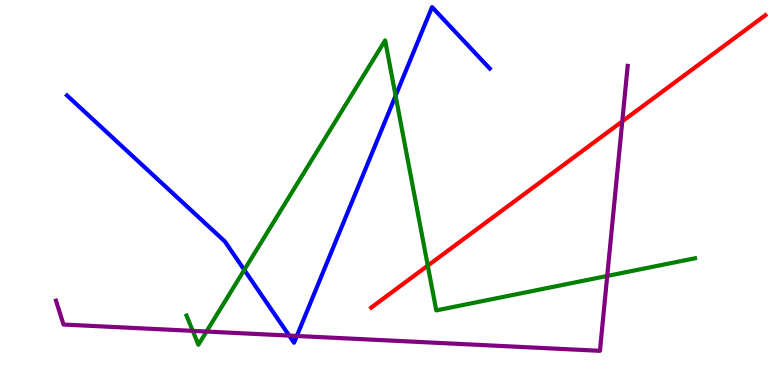[{'lines': ['blue', 'red'], 'intersections': []}, {'lines': ['green', 'red'], 'intersections': [{'x': 5.52, 'y': 3.1}]}, {'lines': ['purple', 'red'], 'intersections': [{'x': 8.03, 'y': 6.85}]}, {'lines': ['blue', 'green'], 'intersections': [{'x': 3.15, 'y': 2.99}, {'x': 5.1, 'y': 7.51}]}, {'lines': ['blue', 'purple'], 'intersections': [{'x': 3.73, 'y': 1.28}, {'x': 3.83, 'y': 1.27}]}, {'lines': ['green', 'purple'], 'intersections': [{'x': 2.49, 'y': 1.41}, {'x': 2.66, 'y': 1.39}, {'x': 7.84, 'y': 2.83}]}]